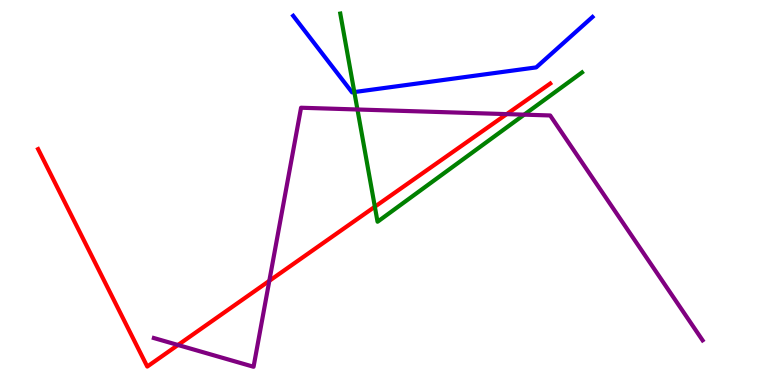[{'lines': ['blue', 'red'], 'intersections': []}, {'lines': ['green', 'red'], 'intersections': [{'x': 4.84, 'y': 4.63}]}, {'lines': ['purple', 'red'], 'intersections': [{'x': 2.3, 'y': 1.04}, {'x': 3.48, 'y': 2.71}, {'x': 6.54, 'y': 7.04}]}, {'lines': ['blue', 'green'], 'intersections': [{'x': 4.57, 'y': 7.61}]}, {'lines': ['blue', 'purple'], 'intersections': []}, {'lines': ['green', 'purple'], 'intersections': [{'x': 4.61, 'y': 7.16}, {'x': 6.76, 'y': 7.02}]}]